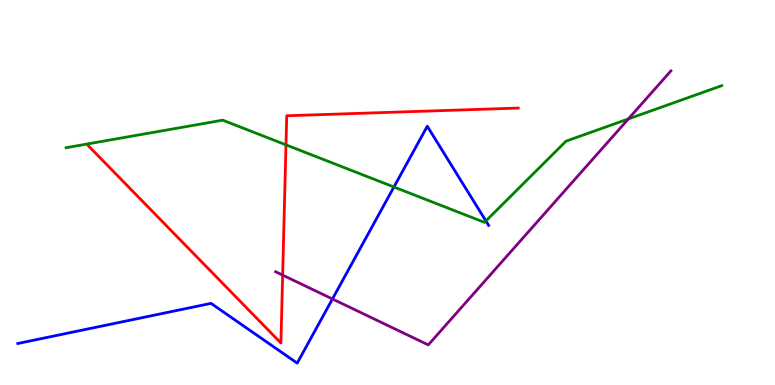[{'lines': ['blue', 'red'], 'intersections': []}, {'lines': ['green', 'red'], 'intersections': [{'x': 3.69, 'y': 6.24}]}, {'lines': ['purple', 'red'], 'intersections': [{'x': 3.65, 'y': 2.85}]}, {'lines': ['blue', 'green'], 'intersections': [{'x': 5.08, 'y': 5.14}, {'x': 6.27, 'y': 4.26}]}, {'lines': ['blue', 'purple'], 'intersections': [{'x': 4.29, 'y': 2.23}]}, {'lines': ['green', 'purple'], 'intersections': [{'x': 8.11, 'y': 6.91}]}]